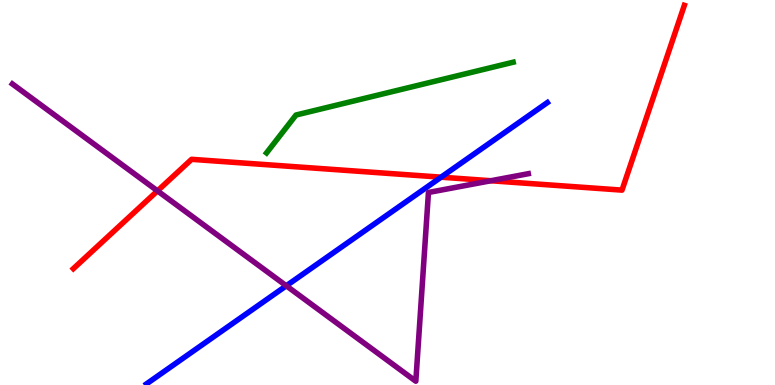[{'lines': ['blue', 'red'], 'intersections': [{'x': 5.69, 'y': 5.4}]}, {'lines': ['green', 'red'], 'intersections': []}, {'lines': ['purple', 'red'], 'intersections': [{'x': 2.03, 'y': 5.04}, {'x': 6.33, 'y': 5.31}]}, {'lines': ['blue', 'green'], 'intersections': []}, {'lines': ['blue', 'purple'], 'intersections': [{'x': 3.69, 'y': 2.58}]}, {'lines': ['green', 'purple'], 'intersections': []}]